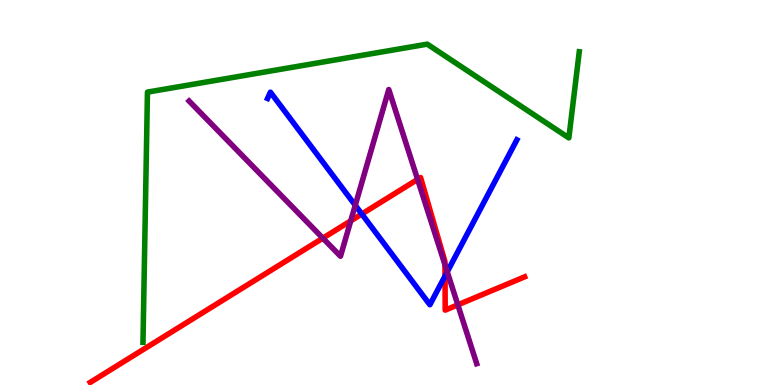[{'lines': ['blue', 'red'], 'intersections': [{'x': 4.67, 'y': 4.44}, {'x': 5.74, 'y': 2.83}]}, {'lines': ['green', 'red'], 'intersections': []}, {'lines': ['purple', 'red'], 'intersections': [{'x': 4.17, 'y': 3.81}, {'x': 4.53, 'y': 4.26}, {'x': 5.39, 'y': 5.34}, {'x': 5.74, 'y': 3.12}, {'x': 5.91, 'y': 2.08}]}, {'lines': ['blue', 'green'], 'intersections': []}, {'lines': ['blue', 'purple'], 'intersections': [{'x': 4.58, 'y': 4.67}, {'x': 5.77, 'y': 2.94}]}, {'lines': ['green', 'purple'], 'intersections': []}]